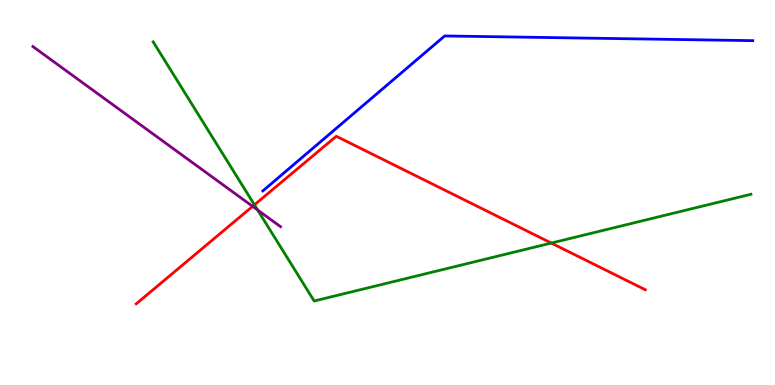[{'lines': ['blue', 'red'], 'intersections': []}, {'lines': ['green', 'red'], 'intersections': [{'x': 3.28, 'y': 4.68}, {'x': 7.11, 'y': 3.69}]}, {'lines': ['purple', 'red'], 'intersections': [{'x': 3.26, 'y': 4.64}]}, {'lines': ['blue', 'green'], 'intersections': []}, {'lines': ['blue', 'purple'], 'intersections': []}, {'lines': ['green', 'purple'], 'intersections': [{'x': 3.32, 'y': 4.55}]}]